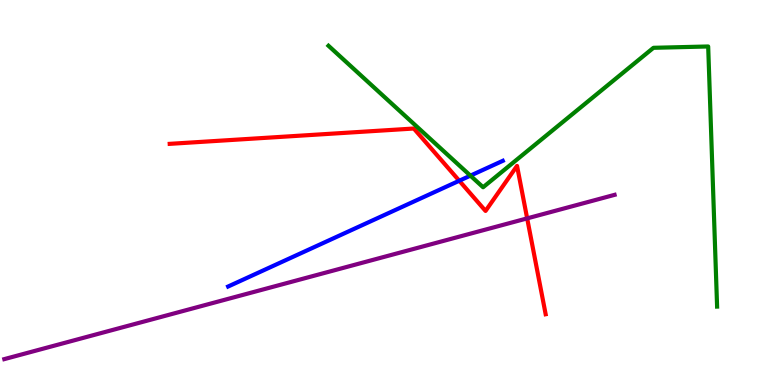[{'lines': ['blue', 'red'], 'intersections': [{'x': 5.93, 'y': 5.31}]}, {'lines': ['green', 'red'], 'intersections': []}, {'lines': ['purple', 'red'], 'intersections': [{'x': 6.8, 'y': 4.33}]}, {'lines': ['blue', 'green'], 'intersections': [{'x': 6.07, 'y': 5.44}]}, {'lines': ['blue', 'purple'], 'intersections': []}, {'lines': ['green', 'purple'], 'intersections': []}]